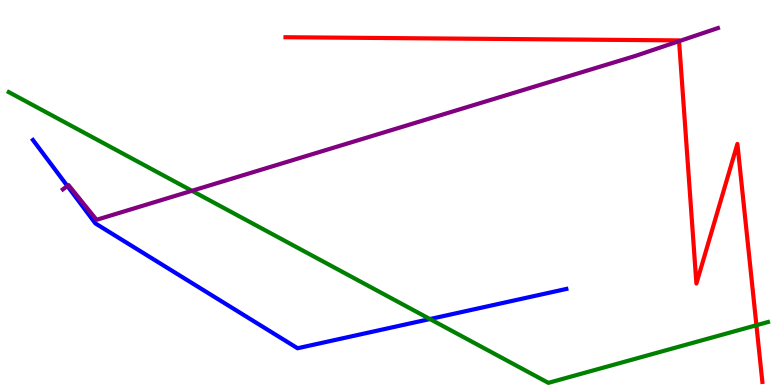[{'lines': ['blue', 'red'], 'intersections': []}, {'lines': ['green', 'red'], 'intersections': [{'x': 9.76, 'y': 1.55}]}, {'lines': ['purple', 'red'], 'intersections': [{'x': 8.76, 'y': 8.93}]}, {'lines': ['blue', 'green'], 'intersections': [{'x': 5.55, 'y': 1.71}]}, {'lines': ['blue', 'purple'], 'intersections': [{'x': 0.869, 'y': 5.17}]}, {'lines': ['green', 'purple'], 'intersections': [{'x': 2.48, 'y': 5.04}]}]